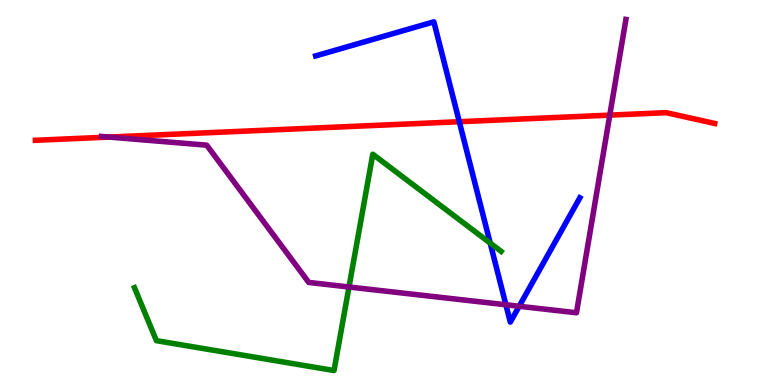[{'lines': ['blue', 'red'], 'intersections': [{'x': 5.93, 'y': 6.84}]}, {'lines': ['green', 'red'], 'intersections': []}, {'lines': ['purple', 'red'], 'intersections': [{'x': 1.41, 'y': 6.44}, {'x': 7.87, 'y': 7.01}]}, {'lines': ['blue', 'green'], 'intersections': [{'x': 6.33, 'y': 3.69}]}, {'lines': ['blue', 'purple'], 'intersections': [{'x': 6.53, 'y': 2.08}, {'x': 6.7, 'y': 2.04}]}, {'lines': ['green', 'purple'], 'intersections': [{'x': 4.5, 'y': 2.55}]}]